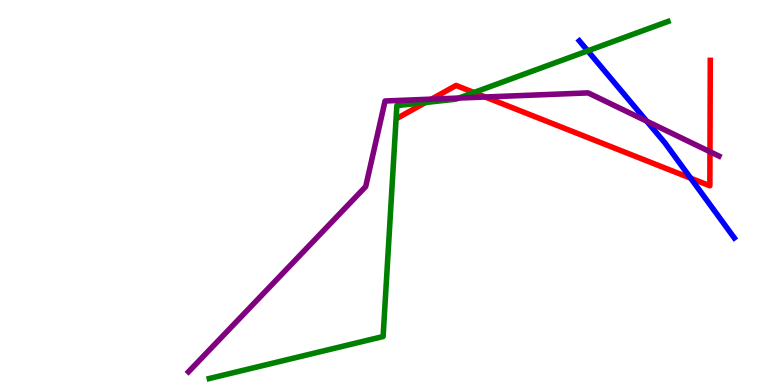[{'lines': ['blue', 'red'], 'intersections': [{'x': 8.91, 'y': 5.37}]}, {'lines': ['green', 'red'], 'intersections': [{'x': 5.49, 'y': 7.34}, {'x': 6.12, 'y': 7.6}]}, {'lines': ['purple', 'red'], 'intersections': [{'x': 5.57, 'y': 7.42}, {'x': 6.26, 'y': 7.48}, {'x': 9.16, 'y': 6.06}]}, {'lines': ['blue', 'green'], 'intersections': [{'x': 7.58, 'y': 8.68}]}, {'lines': ['blue', 'purple'], 'intersections': [{'x': 8.34, 'y': 6.85}]}, {'lines': ['green', 'purple'], 'intersections': [{'x': 5.92, 'y': 7.45}]}]